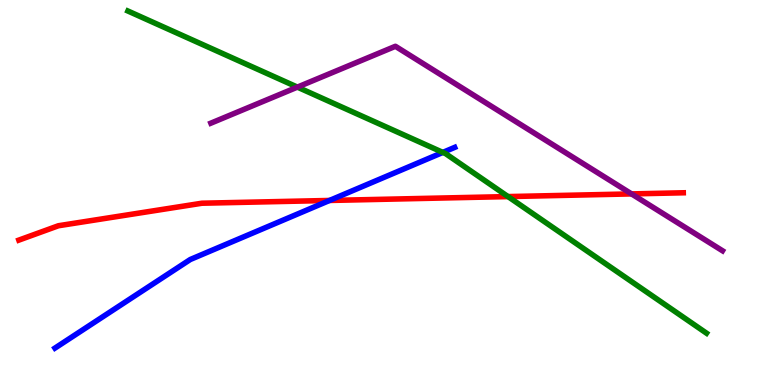[{'lines': ['blue', 'red'], 'intersections': [{'x': 4.25, 'y': 4.79}]}, {'lines': ['green', 'red'], 'intersections': [{'x': 6.56, 'y': 4.89}]}, {'lines': ['purple', 'red'], 'intersections': [{'x': 8.15, 'y': 4.96}]}, {'lines': ['blue', 'green'], 'intersections': [{'x': 5.71, 'y': 6.04}]}, {'lines': ['blue', 'purple'], 'intersections': []}, {'lines': ['green', 'purple'], 'intersections': [{'x': 3.84, 'y': 7.74}]}]